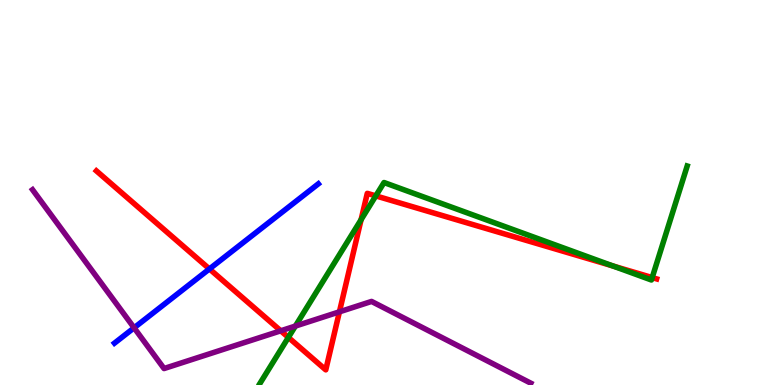[{'lines': ['blue', 'red'], 'intersections': [{'x': 2.7, 'y': 3.01}]}, {'lines': ['green', 'red'], 'intersections': [{'x': 3.72, 'y': 1.24}, {'x': 4.66, 'y': 4.29}, {'x': 4.85, 'y': 4.91}, {'x': 7.91, 'y': 3.09}, {'x': 8.42, 'y': 2.79}]}, {'lines': ['purple', 'red'], 'intersections': [{'x': 3.62, 'y': 1.41}, {'x': 4.38, 'y': 1.9}]}, {'lines': ['blue', 'green'], 'intersections': []}, {'lines': ['blue', 'purple'], 'intersections': [{'x': 1.73, 'y': 1.49}]}, {'lines': ['green', 'purple'], 'intersections': [{'x': 3.81, 'y': 1.53}]}]